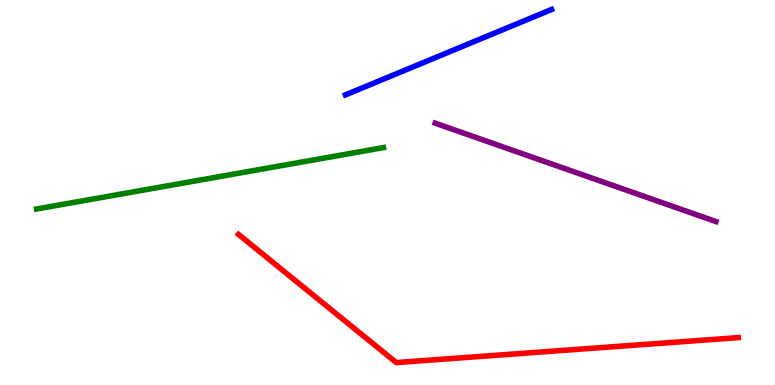[{'lines': ['blue', 'red'], 'intersections': []}, {'lines': ['green', 'red'], 'intersections': []}, {'lines': ['purple', 'red'], 'intersections': []}, {'lines': ['blue', 'green'], 'intersections': []}, {'lines': ['blue', 'purple'], 'intersections': []}, {'lines': ['green', 'purple'], 'intersections': []}]